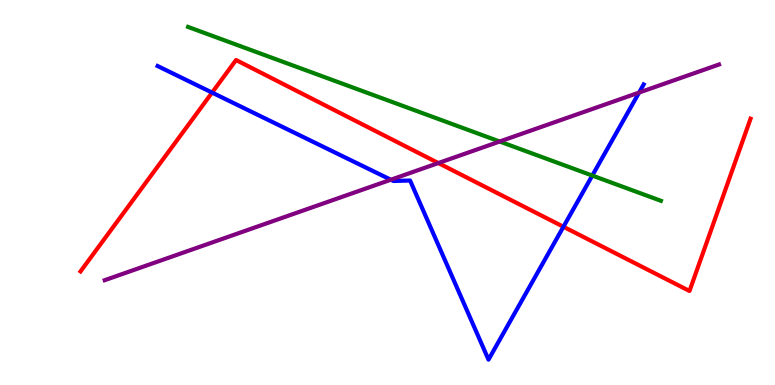[{'lines': ['blue', 'red'], 'intersections': [{'x': 2.74, 'y': 7.59}, {'x': 7.27, 'y': 4.11}]}, {'lines': ['green', 'red'], 'intersections': []}, {'lines': ['purple', 'red'], 'intersections': [{'x': 5.66, 'y': 5.76}]}, {'lines': ['blue', 'green'], 'intersections': [{'x': 7.64, 'y': 5.44}]}, {'lines': ['blue', 'purple'], 'intersections': [{'x': 5.04, 'y': 5.33}, {'x': 8.25, 'y': 7.6}]}, {'lines': ['green', 'purple'], 'intersections': [{'x': 6.45, 'y': 6.32}]}]